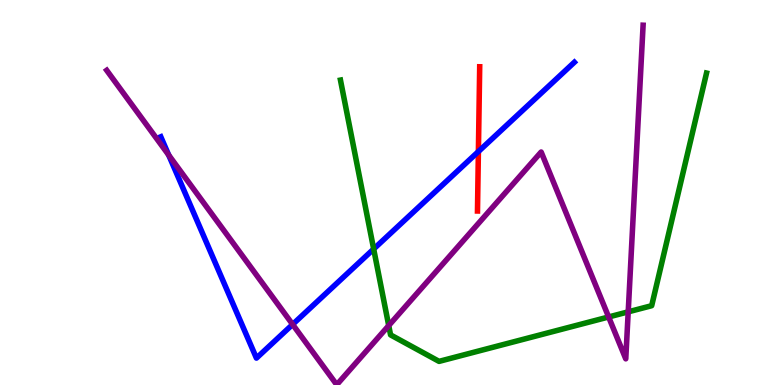[{'lines': ['blue', 'red'], 'intersections': [{'x': 6.17, 'y': 6.06}]}, {'lines': ['green', 'red'], 'intersections': []}, {'lines': ['purple', 'red'], 'intersections': []}, {'lines': ['blue', 'green'], 'intersections': [{'x': 4.82, 'y': 3.53}]}, {'lines': ['blue', 'purple'], 'intersections': [{'x': 2.18, 'y': 5.97}, {'x': 3.78, 'y': 1.57}]}, {'lines': ['green', 'purple'], 'intersections': [{'x': 5.02, 'y': 1.54}, {'x': 7.85, 'y': 1.77}, {'x': 8.11, 'y': 1.9}]}]